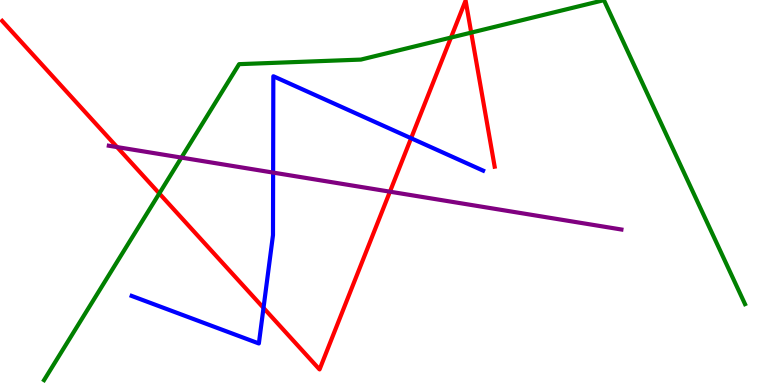[{'lines': ['blue', 'red'], 'intersections': [{'x': 3.4, 'y': 2.0}, {'x': 5.3, 'y': 6.41}]}, {'lines': ['green', 'red'], 'intersections': [{'x': 2.06, 'y': 4.98}, {'x': 5.82, 'y': 9.02}, {'x': 6.08, 'y': 9.15}]}, {'lines': ['purple', 'red'], 'intersections': [{'x': 1.51, 'y': 6.18}, {'x': 5.03, 'y': 5.02}]}, {'lines': ['blue', 'green'], 'intersections': []}, {'lines': ['blue', 'purple'], 'intersections': [{'x': 3.52, 'y': 5.52}]}, {'lines': ['green', 'purple'], 'intersections': [{'x': 2.34, 'y': 5.91}]}]